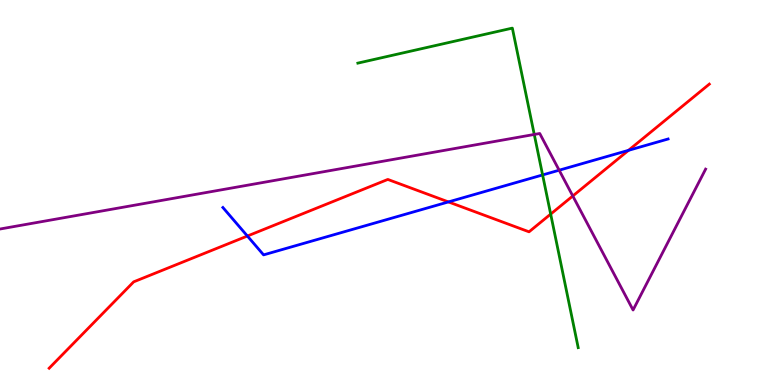[{'lines': ['blue', 'red'], 'intersections': [{'x': 3.19, 'y': 3.87}, {'x': 5.79, 'y': 4.76}, {'x': 8.11, 'y': 6.1}]}, {'lines': ['green', 'red'], 'intersections': [{'x': 7.11, 'y': 4.44}]}, {'lines': ['purple', 'red'], 'intersections': [{'x': 7.39, 'y': 4.91}]}, {'lines': ['blue', 'green'], 'intersections': [{'x': 7.0, 'y': 5.46}]}, {'lines': ['blue', 'purple'], 'intersections': [{'x': 7.21, 'y': 5.58}]}, {'lines': ['green', 'purple'], 'intersections': [{'x': 6.89, 'y': 6.51}]}]